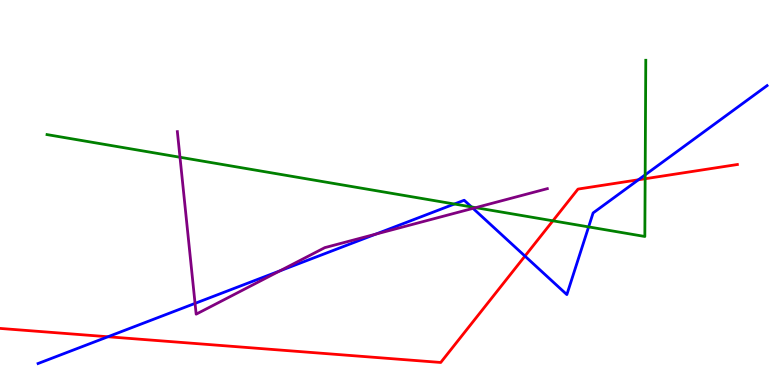[{'lines': ['blue', 'red'], 'intersections': [{'x': 1.39, 'y': 1.25}, {'x': 6.77, 'y': 3.35}, {'x': 8.24, 'y': 5.33}]}, {'lines': ['green', 'red'], 'intersections': [{'x': 7.13, 'y': 4.26}, {'x': 8.32, 'y': 5.36}]}, {'lines': ['purple', 'red'], 'intersections': []}, {'lines': ['blue', 'green'], 'intersections': [{'x': 5.86, 'y': 4.7}, {'x': 6.08, 'y': 4.63}, {'x': 7.6, 'y': 4.11}, {'x': 8.32, 'y': 5.46}]}, {'lines': ['blue', 'purple'], 'intersections': [{'x': 2.52, 'y': 2.12}, {'x': 3.61, 'y': 2.96}, {'x': 4.85, 'y': 3.92}, {'x': 6.1, 'y': 4.59}]}, {'lines': ['green', 'purple'], 'intersections': [{'x': 2.32, 'y': 5.92}, {'x': 6.14, 'y': 4.61}]}]